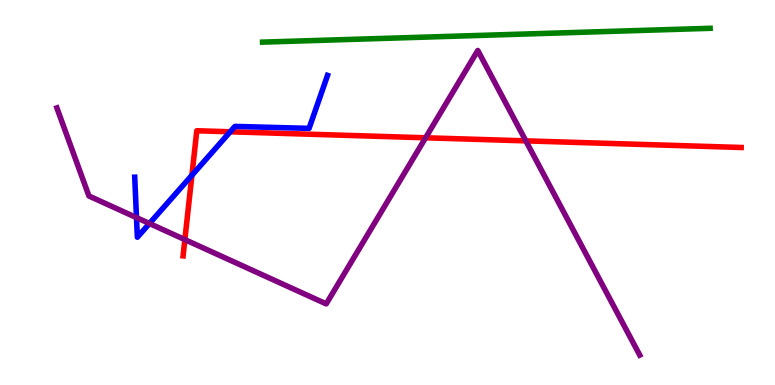[{'lines': ['blue', 'red'], 'intersections': [{'x': 2.48, 'y': 5.45}, {'x': 2.97, 'y': 6.58}]}, {'lines': ['green', 'red'], 'intersections': []}, {'lines': ['purple', 'red'], 'intersections': [{'x': 2.39, 'y': 3.78}, {'x': 5.49, 'y': 6.42}, {'x': 6.79, 'y': 6.34}]}, {'lines': ['blue', 'green'], 'intersections': []}, {'lines': ['blue', 'purple'], 'intersections': [{'x': 1.76, 'y': 4.35}, {'x': 1.93, 'y': 4.19}]}, {'lines': ['green', 'purple'], 'intersections': []}]